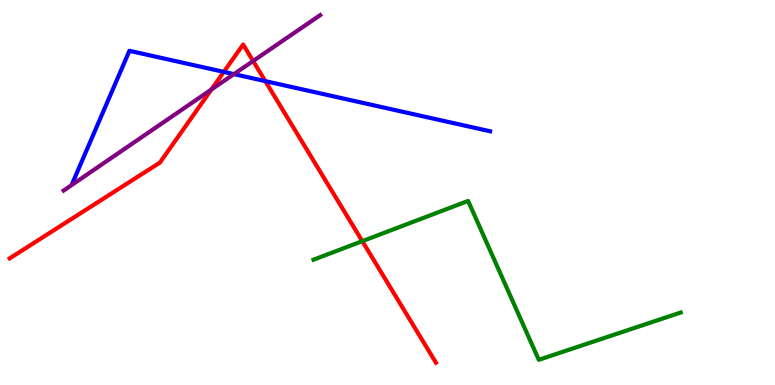[{'lines': ['blue', 'red'], 'intersections': [{'x': 2.89, 'y': 8.13}, {'x': 3.42, 'y': 7.89}]}, {'lines': ['green', 'red'], 'intersections': [{'x': 4.67, 'y': 3.74}]}, {'lines': ['purple', 'red'], 'intersections': [{'x': 2.73, 'y': 7.67}, {'x': 3.27, 'y': 8.42}]}, {'lines': ['blue', 'green'], 'intersections': []}, {'lines': ['blue', 'purple'], 'intersections': [{'x': 3.02, 'y': 8.07}]}, {'lines': ['green', 'purple'], 'intersections': []}]